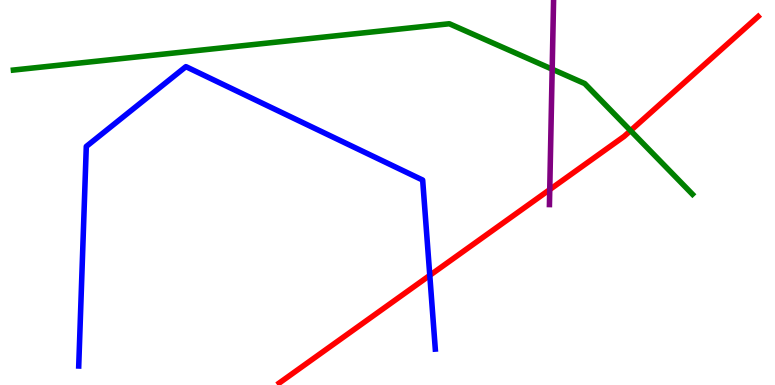[{'lines': ['blue', 'red'], 'intersections': [{'x': 5.55, 'y': 2.85}]}, {'lines': ['green', 'red'], 'intersections': [{'x': 8.14, 'y': 6.61}]}, {'lines': ['purple', 'red'], 'intersections': [{'x': 7.09, 'y': 5.08}]}, {'lines': ['blue', 'green'], 'intersections': []}, {'lines': ['blue', 'purple'], 'intersections': []}, {'lines': ['green', 'purple'], 'intersections': [{'x': 7.12, 'y': 8.2}]}]